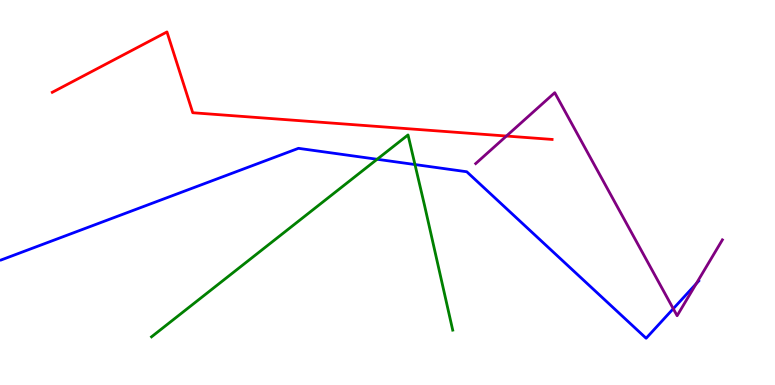[{'lines': ['blue', 'red'], 'intersections': []}, {'lines': ['green', 'red'], 'intersections': []}, {'lines': ['purple', 'red'], 'intersections': [{'x': 6.53, 'y': 6.47}]}, {'lines': ['blue', 'green'], 'intersections': [{'x': 4.87, 'y': 5.86}, {'x': 5.35, 'y': 5.73}]}, {'lines': ['blue', 'purple'], 'intersections': [{'x': 8.69, 'y': 1.98}, {'x': 8.98, 'y': 2.63}]}, {'lines': ['green', 'purple'], 'intersections': []}]